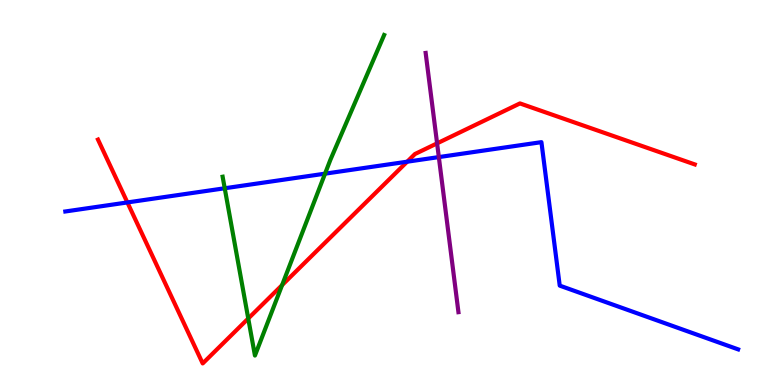[{'lines': ['blue', 'red'], 'intersections': [{'x': 1.64, 'y': 4.74}, {'x': 5.25, 'y': 5.8}]}, {'lines': ['green', 'red'], 'intersections': [{'x': 3.2, 'y': 1.73}, {'x': 3.64, 'y': 2.59}]}, {'lines': ['purple', 'red'], 'intersections': [{'x': 5.64, 'y': 6.28}]}, {'lines': ['blue', 'green'], 'intersections': [{'x': 2.9, 'y': 5.11}, {'x': 4.19, 'y': 5.49}]}, {'lines': ['blue', 'purple'], 'intersections': [{'x': 5.66, 'y': 5.92}]}, {'lines': ['green', 'purple'], 'intersections': []}]